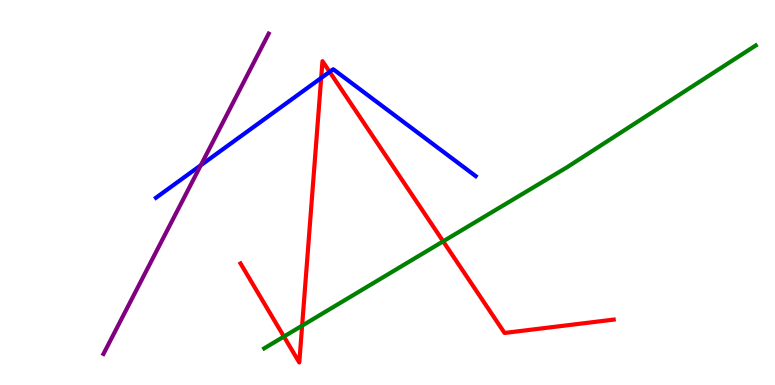[{'lines': ['blue', 'red'], 'intersections': [{'x': 4.14, 'y': 7.97}, {'x': 4.25, 'y': 8.13}]}, {'lines': ['green', 'red'], 'intersections': [{'x': 3.66, 'y': 1.26}, {'x': 3.9, 'y': 1.54}, {'x': 5.72, 'y': 3.73}]}, {'lines': ['purple', 'red'], 'intersections': []}, {'lines': ['blue', 'green'], 'intersections': []}, {'lines': ['blue', 'purple'], 'intersections': [{'x': 2.59, 'y': 5.71}]}, {'lines': ['green', 'purple'], 'intersections': []}]